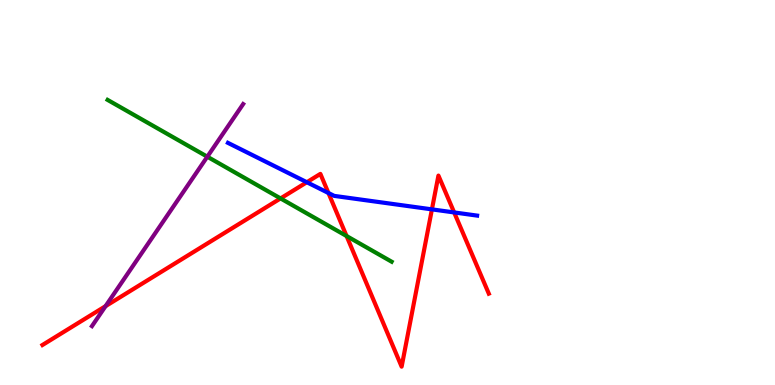[{'lines': ['blue', 'red'], 'intersections': [{'x': 3.96, 'y': 5.27}, {'x': 4.24, 'y': 4.99}, {'x': 5.57, 'y': 4.56}, {'x': 5.86, 'y': 4.48}]}, {'lines': ['green', 'red'], 'intersections': [{'x': 3.62, 'y': 4.85}, {'x': 4.47, 'y': 3.87}]}, {'lines': ['purple', 'red'], 'intersections': [{'x': 1.36, 'y': 2.05}]}, {'lines': ['blue', 'green'], 'intersections': []}, {'lines': ['blue', 'purple'], 'intersections': []}, {'lines': ['green', 'purple'], 'intersections': [{'x': 2.68, 'y': 5.93}]}]